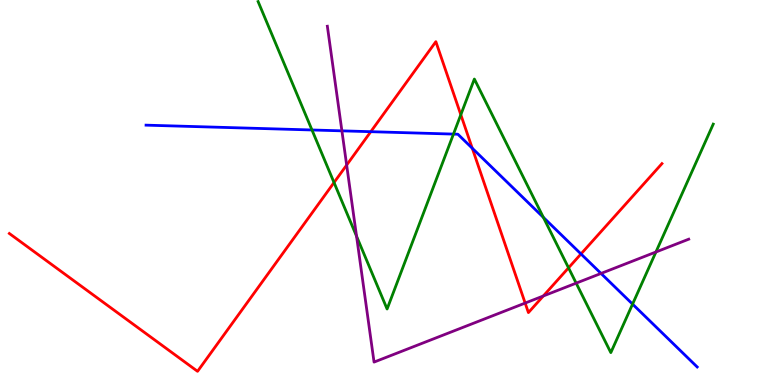[{'lines': ['blue', 'red'], 'intersections': [{'x': 4.78, 'y': 6.58}, {'x': 6.09, 'y': 6.15}, {'x': 7.5, 'y': 3.4}]}, {'lines': ['green', 'red'], 'intersections': [{'x': 4.31, 'y': 5.26}, {'x': 5.95, 'y': 7.02}, {'x': 7.34, 'y': 3.04}]}, {'lines': ['purple', 'red'], 'intersections': [{'x': 4.47, 'y': 5.71}, {'x': 6.78, 'y': 2.13}, {'x': 7.01, 'y': 2.31}]}, {'lines': ['blue', 'green'], 'intersections': [{'x': 4.03, 'y': 6.62}, {'x': 5.85, 'y': 6.52}, {'x': 7.01, 'y': 4.35}, {'x': 8.16, 'y': 2.1}]}, {'lines': ['blue', 'purple'], 'intersections': [{'x': 4.41, 'y': 6.6}, {'x': 7.76, 'y': 2.9}]}, {'lines': ['green', 'purple'], 'intersections': [{'x': 4.6, 'y': 3.86}, {'x': 7.43, 'y': 2.65}, {'x': 8.46, 'y': 3.45}]}]